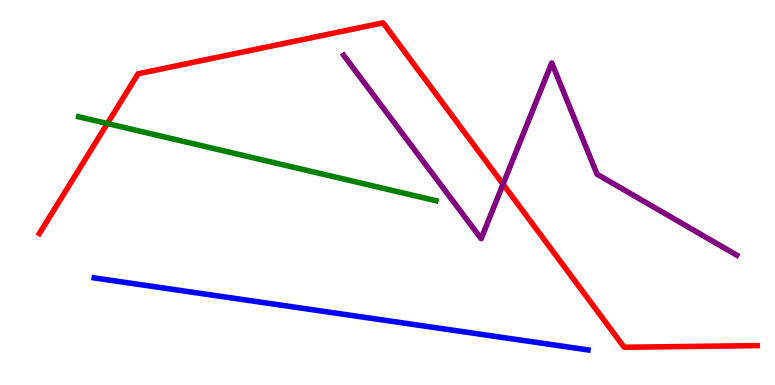[{'lines': ['blue', 'red'], 'intersections': []}, {'lines': ['green', 'red'], 'intersections': [{'x': 1.39, 'y': 6.79}]}, {'lines': ['purple', 'red'], 'intersections': [{'x': 6.49, 'y': 5.22}]}, {'lines': ['blue', 'green'], 'intersections': []}, {'lines': ['blue', 'purple'], 'intersections': []}, {'lines': ['green', 'purple'], 'intersections': []}]